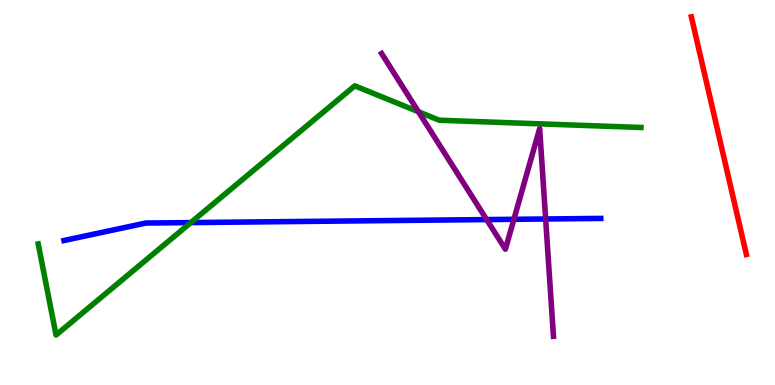[{'lines': ['blue', 'red'], 'intersections': []}, {'lines': ['green', 'red'], 'intersections': []}, {'lines': ['purple', 'red'], 'intersections': []}, {'lines': ['blue', 'green'], 'intersections': [{'x': 2.46, 'y': 4.22}]}, {'lines': ['blue', 'purple'], 'intersections': [{'x': 6.28, 'y': 4.3}, {'x': 6.63, 'y': 4.3}, {'x': 7.04, 'y': 4.31}]}, {'lines': ['green', 'purple'], 'intersections': [{'x': 5.4, 'y': 7.1}]}]